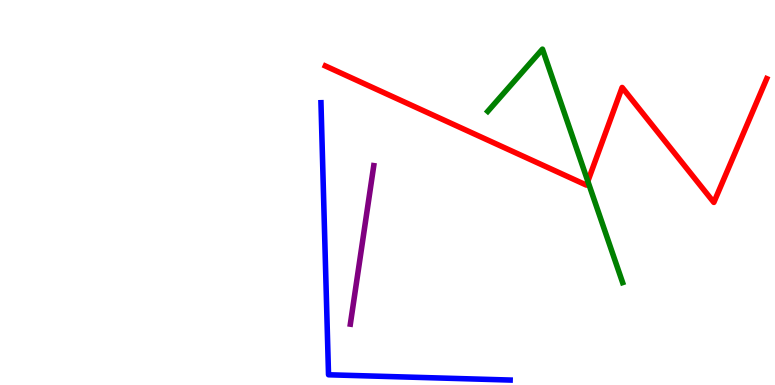[{'lines': ['blue', 'red'], 'intersections': []}, {'lines': ['green', 'red'], 'intersections': [{'x': 7.58, 'y': 5.29}]}, {'lines': ['purple', 'red'], 'intersections': []}, {'lines': ['blue', 'green'], 'intersections': []}, {'lines': ['blue', 'purple'], 'intersections': []}, {'lines': ['green', 'purple'], 'intersections': []}]